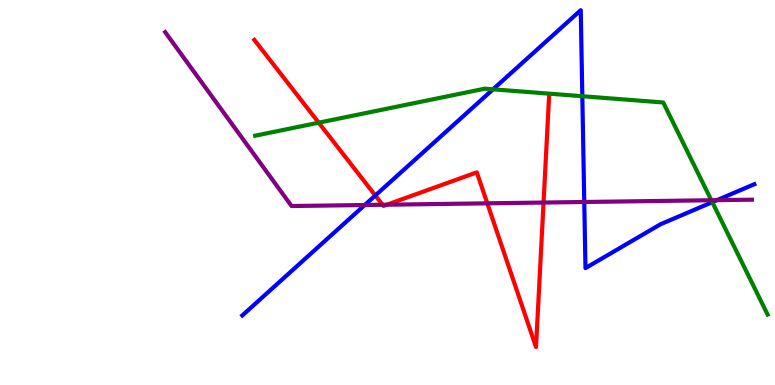[{'lines': ['blue', 'red'], 'intersections': [{'x': 4.84, 'y': 4.92}]}, {'lines': ['green', 'red'], 'intersections': [{'x': 4.11, 'y': 6.81}]}, {'lines': ['purple', 'red'], 'intersections': [{'x': 4.94, 'y': 4.68}, {'x': 4.99, 'y': 4.68}, {'x': 6.29, 'y': 4.72}, {'x': 7.01, 'y': 4.74}]}, {'lines': ['blue', 'green'], 'intersections': [{'x': 6.36, 'y': 7.68}, {'x': 7.51, 'y': 7.5}, {'x': 9.19, 'y': 4.75}]}, {'lines': ['blue', 'purple'], 'intersections': [{'x': 4.71, 'y': 4.67}, {'x': 7.54, 'y': 4.75}, {'x': 9.25, 'y': 4.8}]}, {'lines': ['green', 'purple'], 'intersections': [{'x': 9.18, 'y': 4.8}]}]